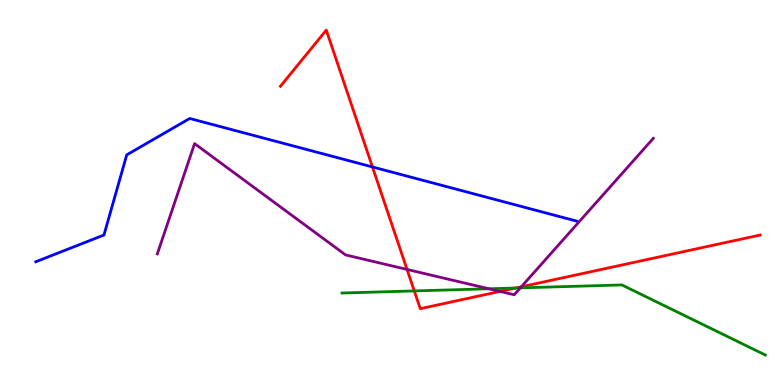[{'lines': ['blue', 'red'], 'intersections': [{'x': 4.81, 'y': 5.66}]}, {'lines': ['green', 'red'], 'intersections': [{'x': 5.35, 'y': 2.44}, {'x': 6.65, 'y': 2.52}]}, {'lines': ['purple', 'red'], 'intersections': [{'x': 5.25, 'y': 3.0}, {'x': 6.45, 'y': 2.43}, {'x': 6.73, 'y': 2.55}]}, {'lines': ['blue', 'green'], 'intersections': []}, {'lines': ['blue', 'purple'], 'intersections': []}, {'lines': ['green', 'purple'], 'intersections': [{'x': 6.31, 'y': 2.5}, {'x': 6.71, 'y': 2.52}]}]